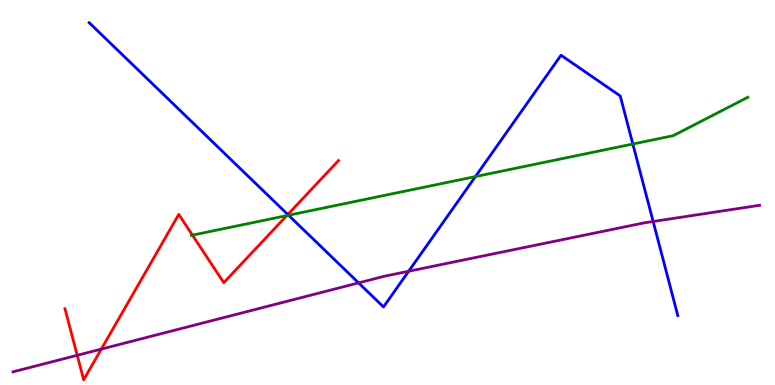[{'lines': ['blue', 'red'], 'intersections': [{'x': 3.71, 'y': 4.43}]}, {'lines': ['green', 'red'], 'intersections': [{'x': 2.48, 'y': 3.89}, {'x': 3.7, 'y': 4.4}]}, {'lines': ['purple', 'red'], 'intersections': [{'x': 0.996, 'y': 0.771}, {'x': 1.31, 'y': 0.932}]}, {'lines': ['blue', 'green'], 'intersections': [{'x': 3.72, 'y': 4.41}, {'x': 6.13, 'y': 5.41}, {'x': 8.17, 'y': 6.26}]}, {'lines': ['blue', 'purple'], 'intersections': [{'x': 4.63, 'y': 2.65}, {'x': 5.27, 'y': 2.95}, {'x': 8.43, 'y': 4.25}]}, {'lines': ['green', 'purple'], 'intersections': []}]